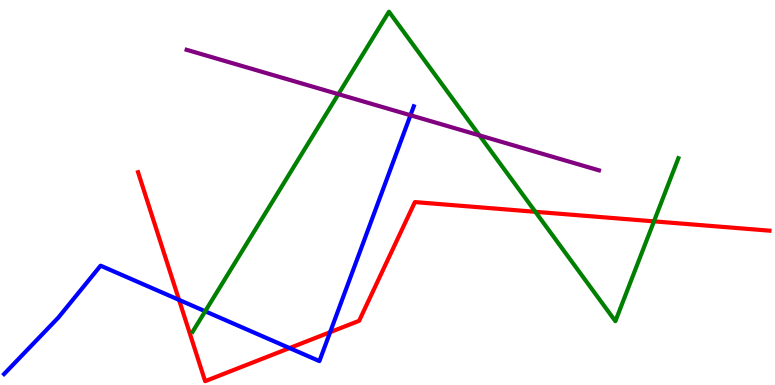[{'lines': ['blue', 'red'], 'intersections': [{'x': 2.31, 'y': 2.21}, {'x': 3.74, 'y': 0.959}, {'x': 4.26, 'y': 1.37}]}, {'lines': ['green', 'red'], 'intersections': [{'x': 6.91, 'y': 4.5}, {'x': 8.44, 'y': 4.25}]}, {'lines': ['purple', 'red'], 'intersections': []}, {'lines': ['blue', 'green'], 'intersections': [{'x': 2.65, 'y': 1.91}]}, {'lines': ['blue', 'purple'], 'intersections': [{'x': 5.3, 'y': 7.01}]}, {'lines': ['green', 'purple'], 'intersections': [{'x': 4.37, 'y': 7.55}, {'x': 6.19, 'y': 6.48}]}]